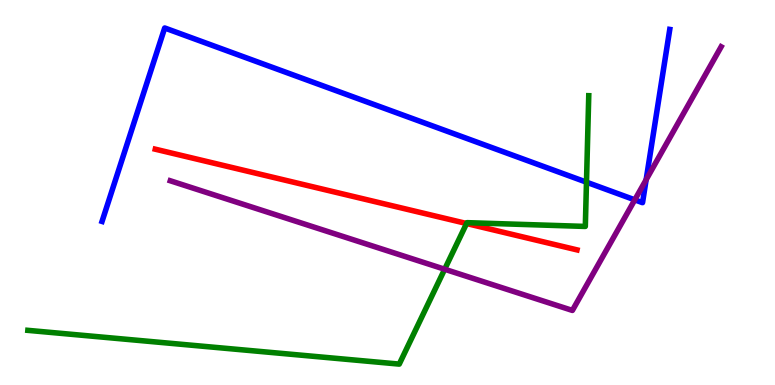[{'lines': ['blue', 'red'], 'intersections': []}, {'lines': ['green', 'red'], 'intersections': [{'x': 6.02, 'y': 4.19}]}, {'lines': ['purple', 'red'], 'intersections': []}, {'lines': ['blue', 'green'], 'intersections': [{'x': 7.57, 'y': 5.27}]}, {'lines': ['blue', 'purple'], 'intersections': [{'x': 8.19, 'y': 4.81}, {'x': 8.34, 'y': 5.33}]}, {'lines': ['green', 'purple'], 'intersections': [{'x': 5.74, 'y': 3.01}]}]